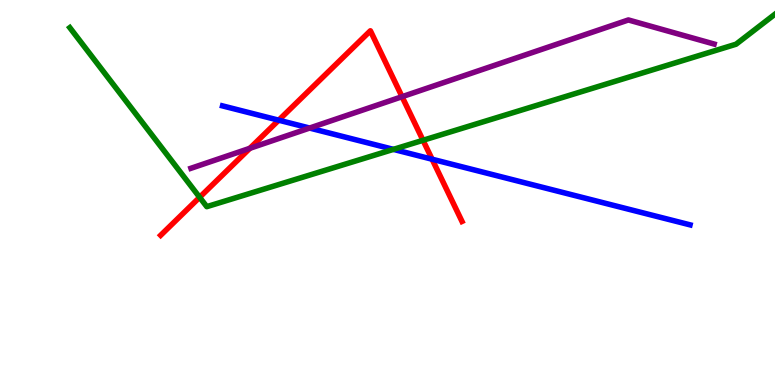[{'lines': ['blue', 'red'], 'intersections': [{'x': 3.6, 'y': 6.88}, {'x': 5.58, 'y': 5.86}]}, {'lines': ['green', 'red'], 'intersections': [{'x': 2.58, 'y': 4.88}, {'x': 5.46, 'y': 6.36}]}, {'lines': ['purple', 'red'], 'intersections': [{'x': 3.22, 'y': 6.15}, {'x': 5.19, 'y': 7.49}]}, {'lines': ['blue', 'green'], 'intersections': [{'x': 5.08, 'y': 6.12}]}, {'lines': ['blue', 'purple'], 'intersections': [{'x': 3.99, 'y': 6.67}]}, {'lines': ['green', 'purple'], 'intersections': []}]